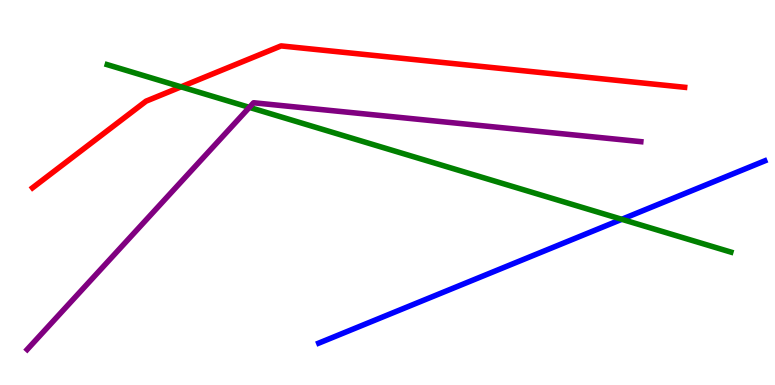[{'lines': ['blue', 'red'], 'intersections': []}, {'lines': ['green', 'red'], 'intersections': [{'x': 2.34, 'y': 7.74}]}, {'lines': ['purple', 'red'], 'intersections': []}, {'lines': ['blue', 'green'], 'intersections': [{'x': 8.02, 'y': 4.3}]}, {'lines': ['blue', 'purple'], 'intersections': []}, {'lines': ['green', 'purple'], 'intersections': [{'x': 3.22, 'y': 7.21}]}]